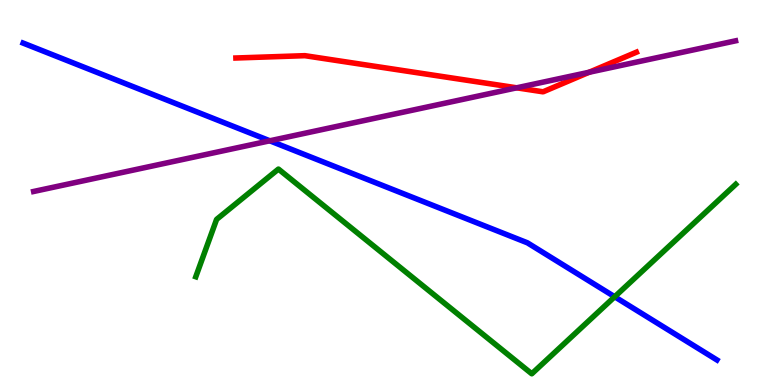[{'lines': ['blue', 'red'], 'intersections': []}, {'lines': ['green', 'red'], 'intersections': []}, {'lines': ['purple', 'red'], 'intersections': [{'x': 6.67, 'y': 7.72}, {'x': 7.6, 'y': 8.12}]}, {'lines': ['blue', 'green'], 'intersections': [{'x': 7.93, 'y': 2.29}]}, {'lines': ['blue', 'purple'], 'intersections': [{'x': 3.48, 'y': 6.34}]}, {'lines': ['green', 'purple'], 'intersections': []}]